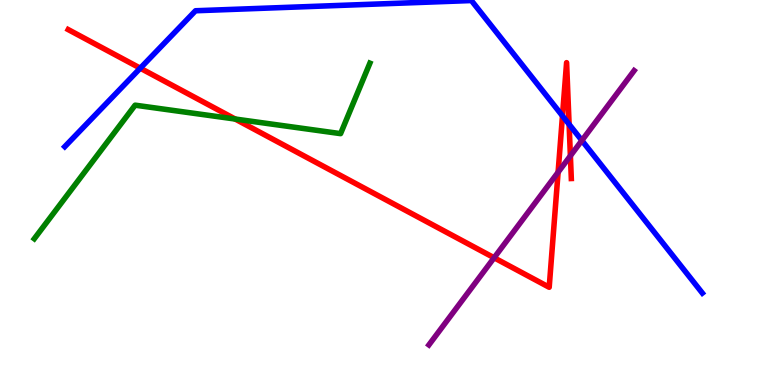[{'lines': ['blue', 'red'], 'intersections': [{'x': 1.81, 'y': 8.23}, {'x': 7.26, 'y': 6.99}, {'x': 7.34, 'y': 6.77}]}, {'lines': ['green', 'red'], 'intersections': [{'x': 3.03, 'y': 6.91}]}, {'lines': ['purple', 'red'], 'intersections': [{'x': 6.38, 'y': 3.31}, {'x': 7.2, 'y': 5.53}, {'x': 7.36, 'y': 5.95}]}, {'lines': ['blue', 'green'], 'intersections': []}, {'lines': ['blue', 'purple'], 'intersections': [{'x': 7.51, 'y': 6.35}]}, {'lines': ['green', 'purple'], 'intersections': []}]